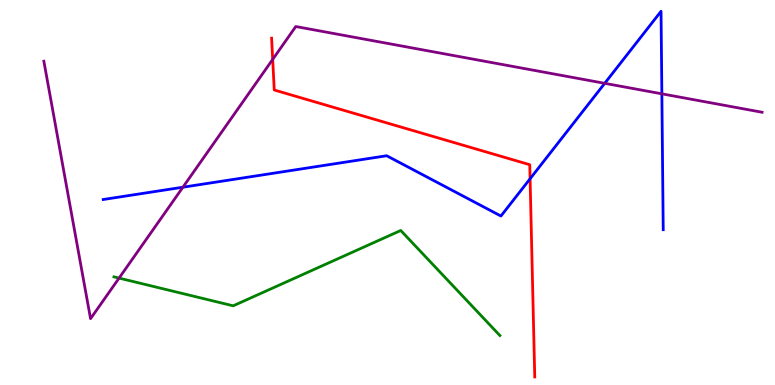[{'lines': ['blue', 'red'], 'intersections': [{'x': 6.84, 'y': 5.36}]}, {'lines': ['green', 'red'], 'intersections': []}, {'lines': ['purple', 'red'], 'intersections': [{'x': 3.52, 'y': 8.46}]}, {'lines': ['blue', 'green'], 'intersections': []}, {'lines': ['blue', 'purple'], 'intersections': [{'x': 2.36, 'y': 5.14}, {'x': 7.8, 'y': 7.84}, {'x': 8.54, 'y': 7.56}]}, {'lines': ['green', 'purple'], 'intersections': [{'x': 1.54, 'y': 2.78}]}]